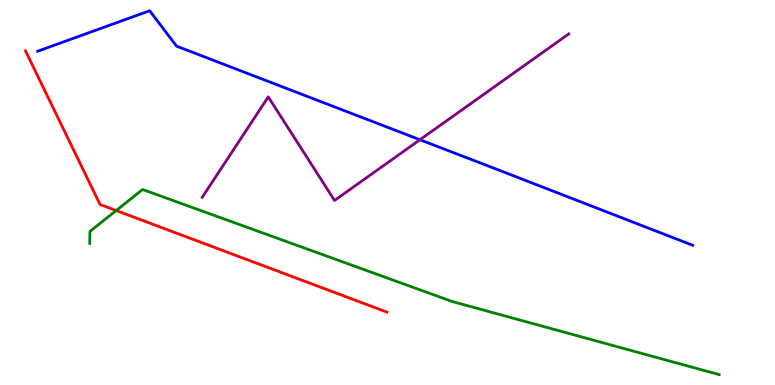[{'lines': ['blue', 'red'], 'intersections': []}, {'lines': ['green', 'red'], 'intersections': [{'x': 1.5, 'y': 4.53}]}, {'lines': ['purple', 'red'], 'intersections': []}, {'lines': ['blue', 'green'], 'intersections': []}, {'lines': ['blue', 'purple'], 'intersections': [{'x': 5.42, 'y': 6.37}]}, {'lines': ['green', 'purple'], 'intersections': []}]